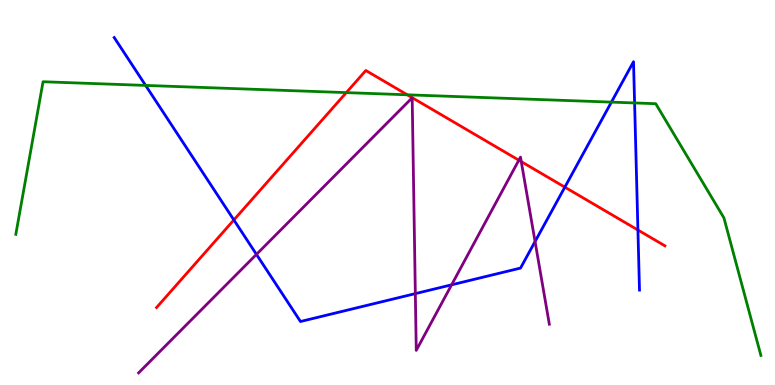[{'lines': ['blue', 'red'], 'intersections': [{'x': 3.02, 'y': 4.29}, {'x': 7.29, 'y': 5.14}, {'x': 8.23, 'y': 4.03}]}, {'lines': ['green', 'red'], 'intersections': [{'x': 4.47, 'y': 7.59}, {'x': 5.26, 'y': 7.54}]}, {'lines': ['purple', 'red'], 'intersections': [{'x': 6.69, 'y': 5.84}, {'x': 6.73, 'y': 5.8}]}, {'lines': ['blue', 'green'], 'intersections': [{'x': 1.88, 'y': 7.78}, {'x': 7.89, 'y': 7.35}, {'x': 8.19, 'y': 7.33}]}, {'lines': ['blue', 'purple'], 'intersections': [{'x': 3.31, 'y': 3.39}, {'x': 5.36, 'y': 2.37}, {'x': 5.83, 'y': 2.6}, {'x': 6.9, 'y': 3.73}]}, {'lines': ['green', 'purple'], 'intersections': []}]